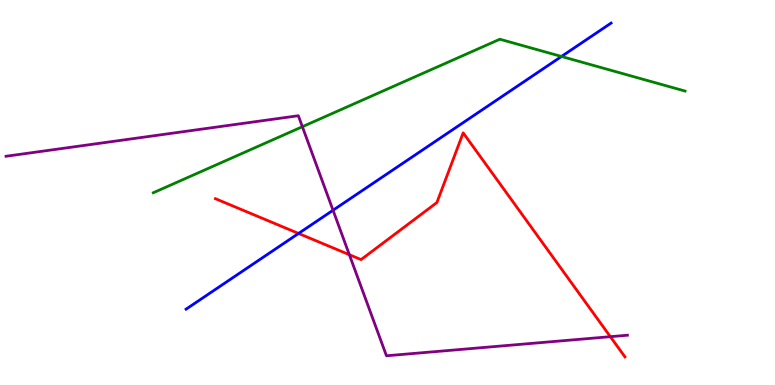[{'lines': ['blue', 'red'], 'intersections': [{'x': 3.85, 'y': 3.94}]}, {'lines': ['green', 'red'], 'intersections': []}, {'lines': ['purple', 'red'], 'intersections': [{'x': 4.51, 'y': 3.38}, {'x': 7.88, 'y': 1.26}]}, {'lines': ['blue', 'green'], 'intersections': [{'x': 7.24, 'y': 8.53}]}, {'lines': ['blue', 'purple'], 'intersections': [{'x': 4.3, 'y': 4.54}]}, {'lines': ['green', 'purple'], 'intersections': [{'x': 3.9, 'y': 6.71}]}]